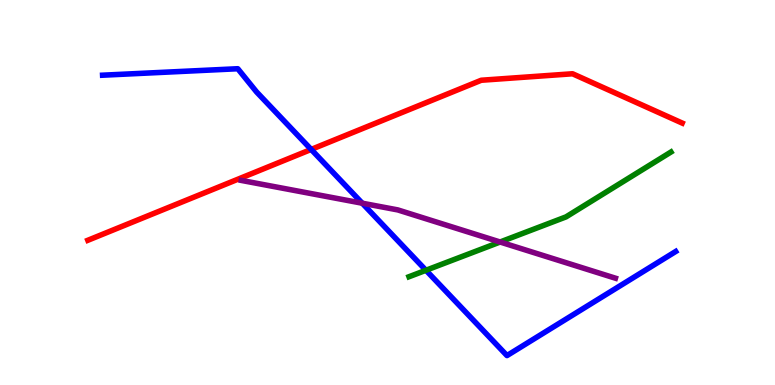[{'lines': ['blue', 'red'], 'intersections': [{'x': 4.02, 'y': 6.12}]}, {'lines': ['green', 'red'], 'intersections': []}, {'lines': ['purple', 'red'], 'intersections': []}, {'lines': ['blue', 'green'], 'intersections': [{'x': 5.5, 'y': 2.98}]}, {'lines': ['blue', 'purple'], 'intersections': [{'x': 4.67, 'y': 4.72}]}, {'lines': ['green', 'purple'], 'intersections': [{'x': 6.45, 'y': 3.71}]}]